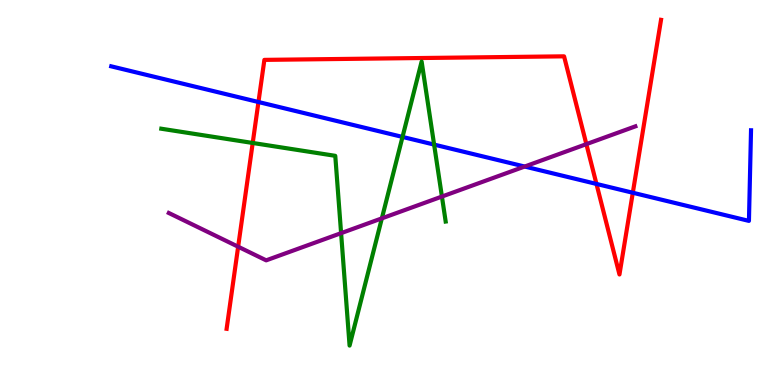[{'lines': ['blue', 'red'], 'intersections': [{'x': 3.33, 'y': 7.35}, {'x': 7.7, 'y': 5.22}, {'x': 8.17, 'y': 4.99}]}, {'lines': ['green', 'red'], 'intersections': [{'x': 3.26, 'y': 6.29}]}, {'lines': ['purple', 'red'], 'intersections': [{'x': 3.07, 'y': 3.59}, {'x': 7.57, 'y': 6.26}]}, {'lines': ['blue', 'green'], 'intersections': [{'x': 5.19, 'y': 6.44}, {'x': 5.6, 'y': 6.24}]}, {'lines': ['blue', 'purple'], 'intersections': [{'x': 6.77, 'y': 5.67}]}, {'lines': ['green', 'purple'], 'intersections': [{'x': 4.4, 'y': 3.94}, {'x': 4.93, 'y': 4.33}, {'x': 5.7, 'y': 4.89}]}]